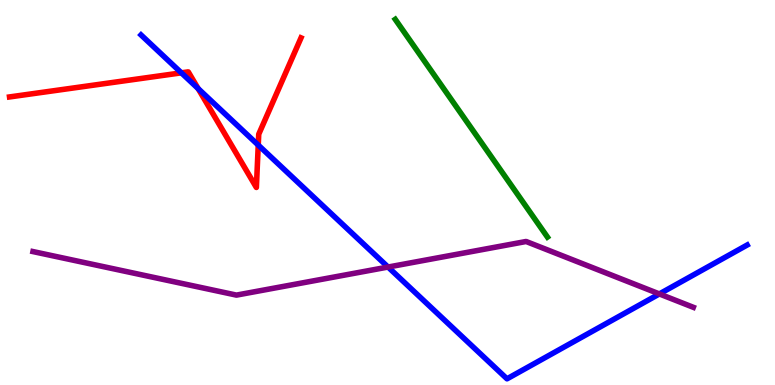[{'lines': ['blue', 'red'], 'intersections': [{'x': 2.34, 'y': 8.11}, {'x': 2.56, 'y': 7.7}, {'x': 3.33, 'y': 6.23}]}, {'lines': ['green', 'red'], 'intersections': []}, {'lines': ['purple', 'red'], 'intersections': []}, {'lines': ['blue', 'green'], 'intersections': []}, {'lines': ['blue', 'purple'], 'intersections': [{'x': 5.01, 'y': 3.06}, {'x': 8.51, 'y': 2.37}]}, {'lines': ['green', 'purple'], 'intersections': []}]